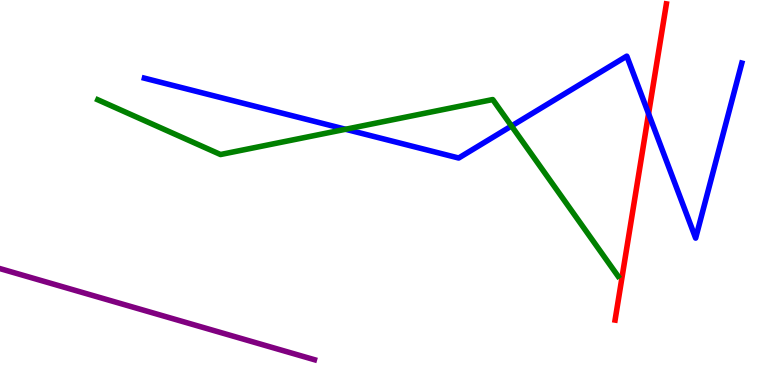[{'lines': ['blue', 'red'], 'intersections': [{'x': 8.37, 'y': 7.05}]}, {'lines': ['green', 'red'], 'intersections': []}, {'lines': ['purple', 'red'], 'intersections': []}, {'lines': ['blue', 'green'], 'intersections': [{'x': 4.46, 'y': 6.64}, {'x': 6.6, 'y': 6.73}]}, {'lines': ['blue', 'purple'], 'intersections': []}, {'lines': ['green', 'purple'], 'intersections': []}]